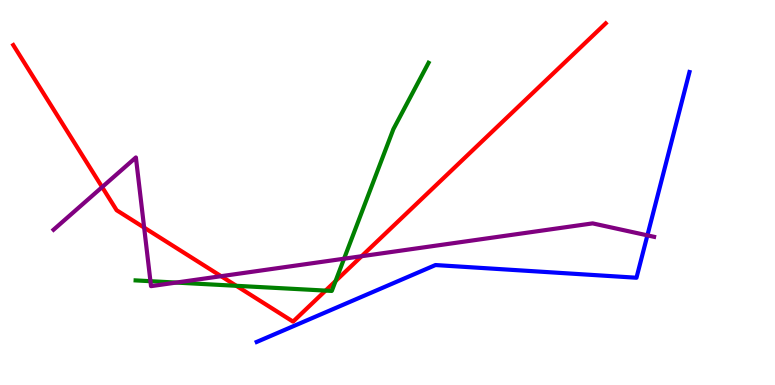[{'lines': ['blue', 'red'], 'intersections': []}, {'lines': ['green', 'red'], 'intersections': [{'x': 3.05, 'y': 2.58}, {'x': 4.2, 'y': 2.45}, {'x': 4.33, 'y': 2.7}]}, {'lines': ['purple', 'red'], 'intersections': [{'x': 1.32, 'y': 5.14}, {'x': 1.86, 'y': 4.09}, {'x': 2.85, 'y': 2.83}, {'x': 4.67, 'y': 3.35}]}, {'lines': ['blue', 'green'], 'intersections': []}, {'lines': ['blue', 'purple'], 'intersections': [{'x': 8.35, 'y': 3.89}]}, {'lines': ['green', 'purple'], 'intersections': [{'x': 1.94, 'y': 2.7}, {'x': 2.27, 'y': 2.66}, {'x': 4.44, 'y': 3.28}]}]